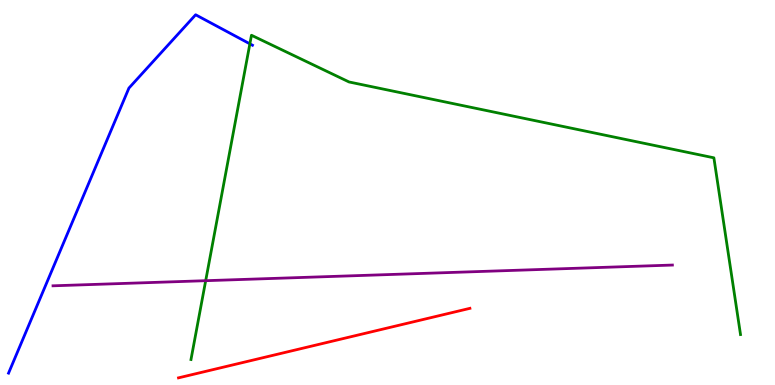[{'lines': ['blue', 'red'], 'intersections': []}, {'lines': ['green', 'red'], 'intersections': []}, {'lines': ['purple', 'red'], 'intersections': []}, {'lines': ['blue', 'green'], 'intersections': [{'x': 3.22, 'y': 8.86}]}, {'lines': ['blue', 'purple'], 'intersections': []}, {'lines': ['green', 'purple'], 'intersections': [{'x': 2.65, 'y': 2.71}]}]